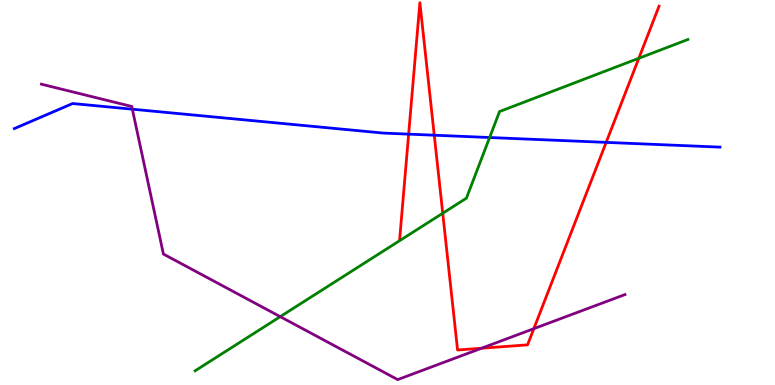[{'lines': ['blue', 'red'], 'intersections': [{'x': 5.27, 'y': 6.52}, {'x': 5.6, 'y': 6.49}, {'x': 7.82, 'y': 6.3}]}, {'lines': ['green', 'red'], 'intersections': [{'x': 5.71, 'y': 4.46}, {'x': 8.24, 'y': 8.49}]}, {'lines': ['purple', 'red'], 'intersections': [{'x': 6.21, 'y': 0.955}, {'x': 6.89, 'y': 1.46}]}, {'lines': ['blue', 'green'], 'intersections': [{'x': 6.32, 'y': 6.43}]}, {'lines': ['blue', 'purple'], 'intersections': [{'x': 1.71, 'y': 7.16}]}, {'lines': ['green', 'purple'], 'intersections': [{'x': 3.62, 'y': 1.78}]}]